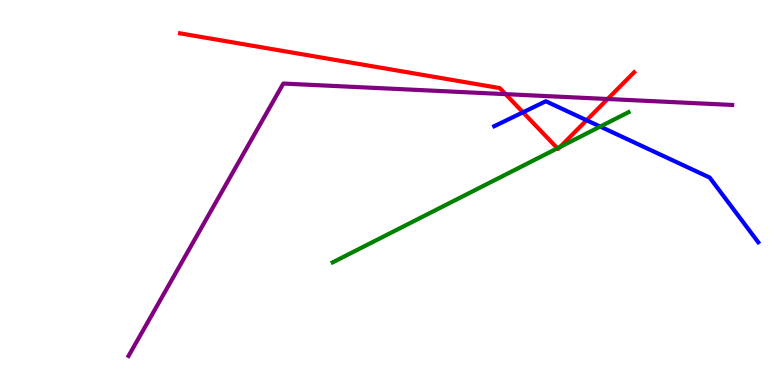[{'lines': ['blue', 'red'], 'intersections': [{'x': 6.75, 'y': 7.08}, {'x': 7.57, 'y': 6.88}]}, {'lines': ['green', 'red'], 'intersections': [{'x': 7.19, 'y': 6.15}, {'x': 7.23, 'y': 6.18}]}, {'lines': ['purple', 'red'], 'intersections': [{'x': 6.52, 'y': 7.55}, {'x': 7.84, 'y': 7.43}]}, {'lines': ['blue', 'green'], 'intersections': [{'x': 7.74, 'y': 6.71}]}, {'lines': ['blue', 'purple'], 'intersections': []}, {'lines': ['green', 'purple'], 'intersections': []}]